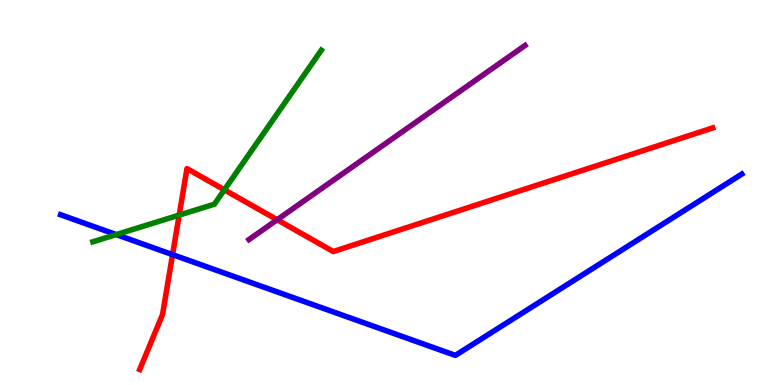[{'lines': ['blue', 'red'], 'intersections': [{'x': 2.23, 'y': 3.39}]}, {'lines': ['green', 'red'], 'intersections': [{'x': 2.31, 'y': 4.41}, {'x': 2.9, 'y': 5.07}]}, {'lines': ['purple', 'red'], 'intersections': [{'x': 3.58, 'y': 4.29}]}, {'lines': ['blue', 'green'], 'intersections': [{'x': 1.5, 'y': 3.91}]}, {'lines': ['blue', 'purple'], 'intersections': []}, {'lines': ['green', 'purple'], 'intersections': []}]